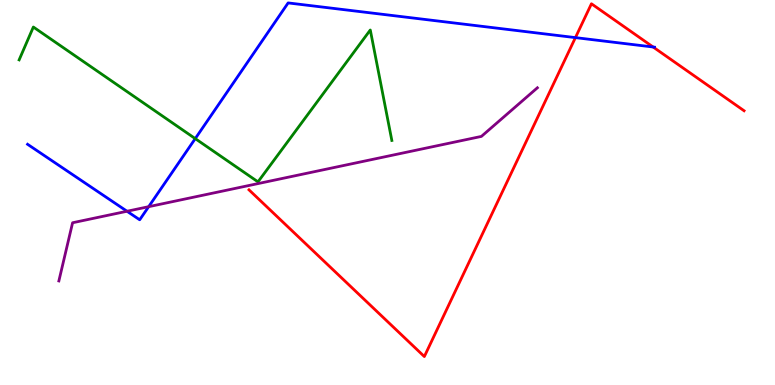[{'lines': ['blue', 'red'], 'intersections': [{'x': 7.42, 'y': 9.02}, {'x': 8.43, 'y': 8.78}]}, {'lines': ['green', 'red'], 'intersections': []}, {'lines': ['purple', 'red'], 'intersections': []}, {'lines': ['blue', 'green'], 'intersections': [{'x': 2.52, 'y': 6.4}]}, {'lines': ['blue', 'purple'], 'intersections': [{'x': 1.64, 'y': 4.51}, {'x': 1.92, 'y': 4.63}]}, {'lines': ['green', 'purple'], 'intersections': []}]